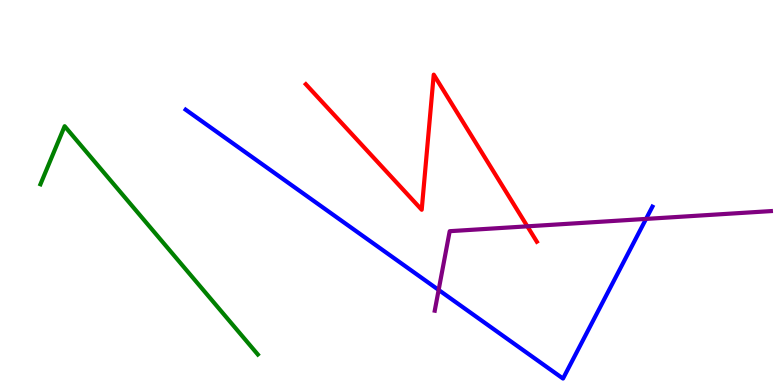[{'lines': ['blue', 'red'], 'intersections': []}, {'lines': ['green', 'red'], 'intersections': []}, {'lines': ['purple', 'red'], 'intersections': [{'x': 6.8, 'y': 4.12}]}, {'lines': ['blue', 'green'], 'intersections': []}, {'lines': ['blue', 'purple'], 'intersections': [{'x': 5.66, 'y': 2.47}, {'x': 8.34, 'y': 4.31}]}, {'lines': ['green', 'purple'], 'intersections': []}]